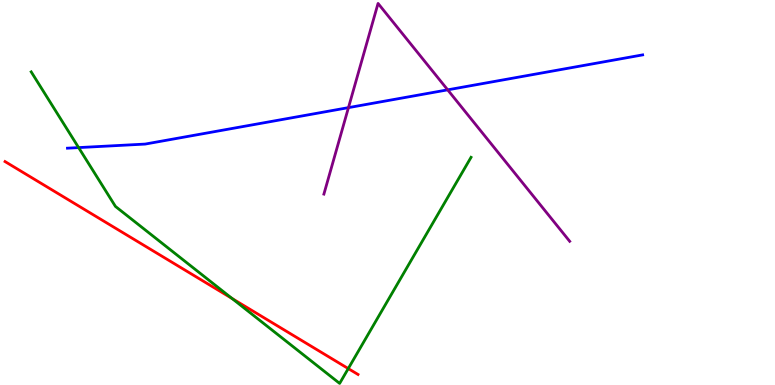[{'lines': ['blue', 'red'], 'intersections': []}, {'lines': ['green', 'red'], 'intersections': [{'x': 3.0, 'y': 2.25}, {'x': 4.49, 'y': 0.427}]}, {'lines': ['purple', 'red'], 'intersections': []}, {'lines': ['blue', 'green'], 'intersections': [{'x': 1.01, 'y': 6.17}]}, {'lines': ['blue', 'purple'], 'intersections': [{'x': 4.5, 'y': 7.2}, {'x': 5.78, 'y': 7.67}]}, {'lines': ['green', 'purple'], 'intersections': []}]